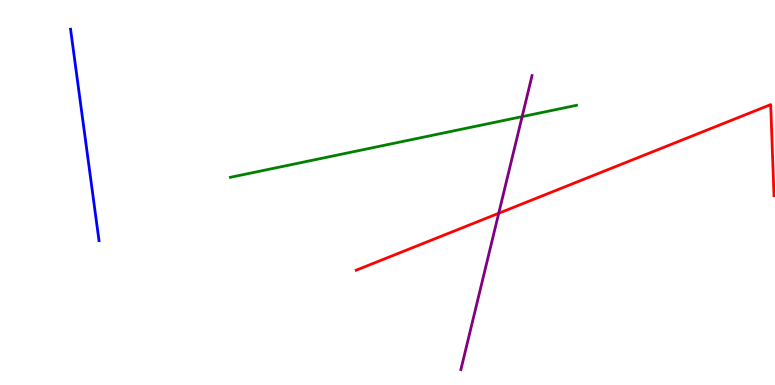[{'lines': ['blue', 'red'], 'intersections': []}, {'lines': ['green', 'red'], 'intersections': []}, {'lines': ['purple', 'red'], 'intersections': [{'x': 6.44, 'y': 4.46}]}, {'lines': ['blue', 'green'], 'intersections': []}, {'lines': ['blue', 'purple'], 'intersections': []}, {'lines': ['green', 'purple'], 'intersections': [{'x': 6.74, 'y': 6.97}]}]